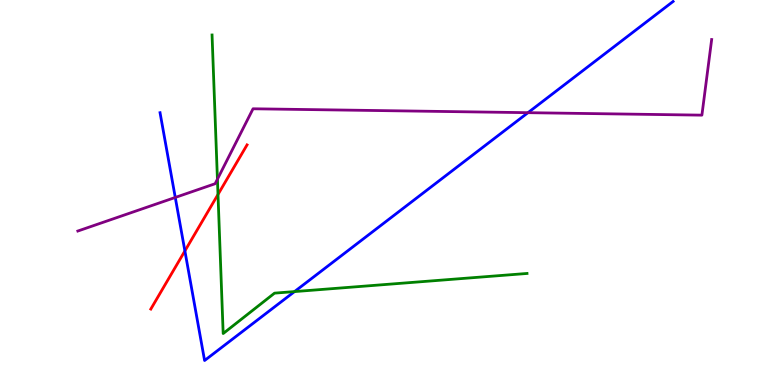[{'lines': ['blue', 'red'], 'intersections': [{'x': 2.39, 'y': 3.48}]}, {'lines': ['green', 'red'], 'intersections': [{'x': 2.81, 'y': 4.95}]}, {'lines': ['purple', 'red'], 'intersections': []}, {'lines': ['blue', 'green'], 'intersections': [{'x': 3.8, 'y': 2.43}]}, {'lines': ['blue', 'purple'], 'intersections': [{'x': 2.26, 'y': 4.87}, {'x': 6.81, 'y': 7.07}]}, {'lines': ['green', 'purple'], 'intersections': [{'x': 2.81, 'y': 5.35}]}]